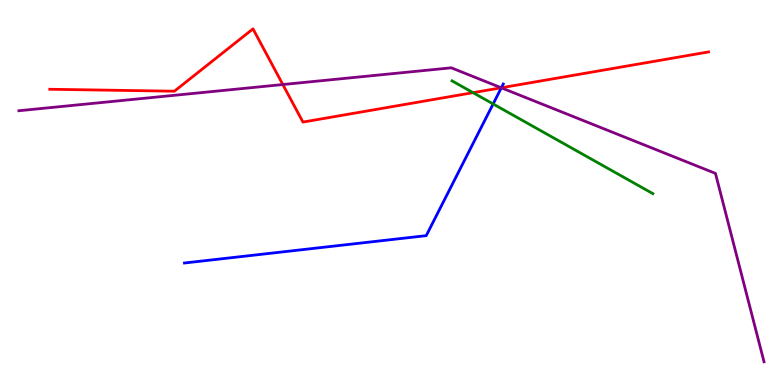[{'lines': ['blue', 'red'], 'intersections': [{'x': 6.47, 'y': 7.72}]}, {'lines': ['green', 'red'], 'intersections': [{'x': 6.1, 'y': 7.59}]}, {'lines': ['purple', 'red'], 'intersections': [{'x': 3.65, 'y': 7.8}, {'x': 6.47, 'y': 7.72}]}, {'lines': ['blue', 'green'], 'intersections': [{'x': 6.36, 'y': 7.3}]}, {'lines': ['blue', 'purple'], 'intersections': [{'x': 6.47, 'y': 7.72}]}, {'lines': ['green', 'purple'], 'intersections': []}]